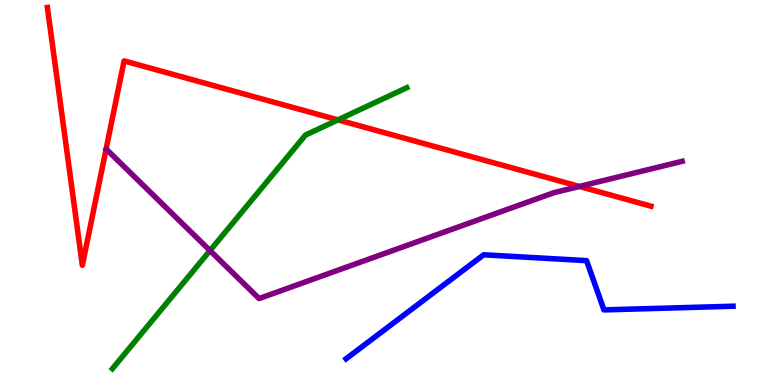[{'lines': ['blue', 'red'], 'intersections': []}, {'lines': ['green', 'red'], 'intersections': [{'x': 4.36, 'y': 6.89}]}, {'lines': ['purple', 'red'], 'intersections': [{'x': 7.48, 'y': 5.16}]}, {'lines': ['blue', 'green'], 'intersections': []}, {'lines': ['blue', 'purple'], 'intersections': []}, {'lines': ['green', 'purple'], 'intersections': [{'x': 2.71, 'y': 3.49}]}]